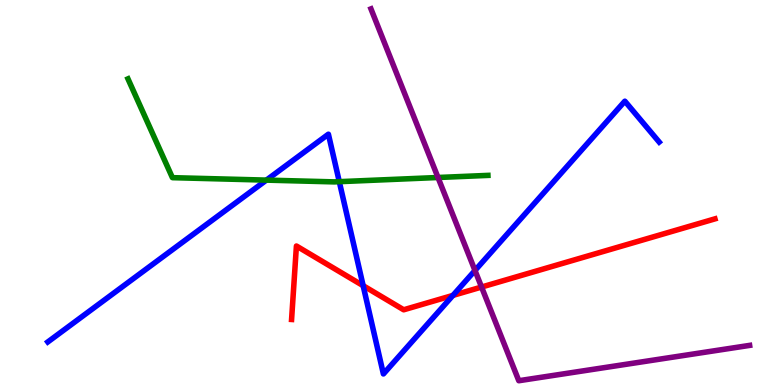[{'lines': ['blue', 'red'], 'intersections': [{'x': 4.69, 'y': 2.58}, {'x': 5.84, 'y': 2.33}]}, {'lines': ['green', 'red'], 'intersections': []}, {'lines': ['purple', 'red'], 'intersections': [{'x': 6.21, 'y': 2.54}]}, {'lines': ['blue', 'green'], 'intersections': [{'x': 3.44, 'y': 5.32}, {'x': 4.38, 'y': 5.28}]}, {'lines': ['blue', 'purple'], 'intersections': [{'x': 6.13, 'y': 2.97}]}, {'lines': ['green', 'purple'], 'intersections': [{'x': 5.65, 'y': 5.39}]}]